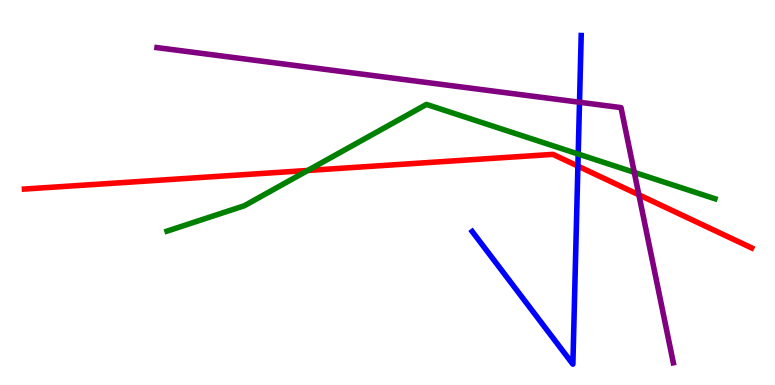[{'lines': ['blue', 'red'], 'intersections': [{'x': 7.46, 'y': 5.69}]}, {'lines': ['green', 'red'], 'intersections': [{'x': 3.97, 'y': 5.57}]}, {'lines': ['purple', 'red'], 'intersections': [{'x': 8.24, 'y': 4.94}]}, {'lines': ['blue', 'green'], 'intersections': [{'x': 7.46, 'y': 6.0}]}, {'lines': ['blue', 'purple'], 'intersections': [{'x': 7.48, 'y': 7.34}]}, {'lines': ['green', 'purple'], 'intersections': [{'x': 8.18, 'y': 5.52}]}]